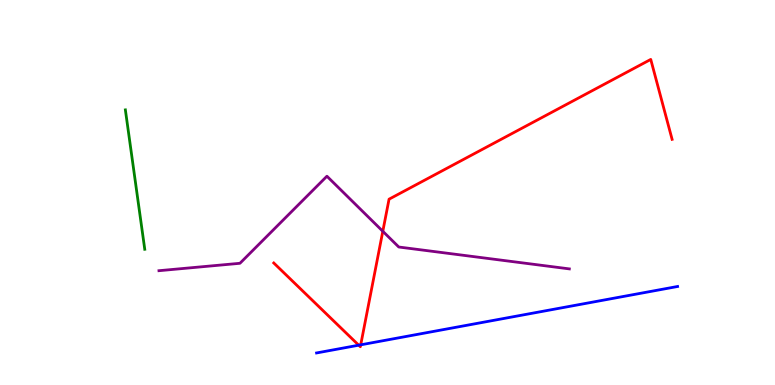[{'lines': ['blue', 'red'], 'intersections': [{'x': 4.63, 'y': 1.03}, {'x': 4.65, 'y': 1.04}]}, {'lines': ['green', 'red'], 'intersections': []}, {'lines': ['purple', 'red'], 'intersections': [{'x': 4.94, 'y': 3.99}]}, {'lines': ['blue', 'green'], 'intersections': []}, {'lines': ['blue', 'purple'], 'intersections': []}, {'lines': ['green', 'purple'], 'intersections': []}]